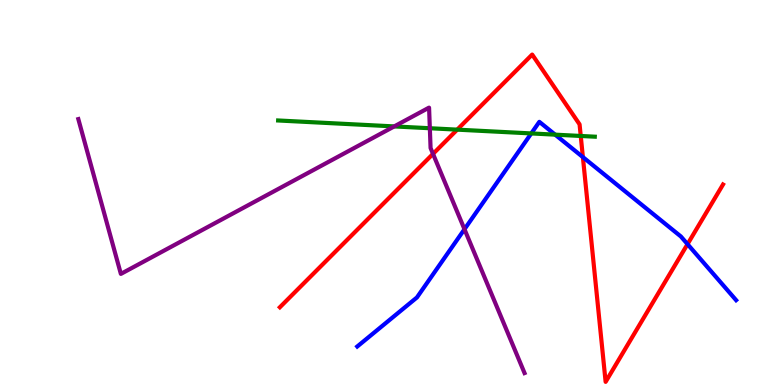[{'lines': ['blue', 'red'], 'intersections': [{'x': 7.52, 'y': 5.92}, {'x': 8.87, 'y': 3.66}]}, {'lines': ['green', 'red'], 'intersections': [{'x': 5.9, 'y': 6.63}, {'x': 7.49, 'y': 6.47}]}, {'lines': ['purple', 'red'], 'intersections': [{'x': 5.59, 'y': 6.0}]}, {'lines': ['blue', 'green'], 'intersections': [{'x': 6.85, 'y': 6.53}, {'x': 7.16, 'y': 6.5}]}, {'lines': ['blue', 'purple'], 'intersections': [{'x': 5.99, 'y': 4.05}]}, {'lines': ['green', 'purple'], 'intersections': [{'x': 5.09, 'y': 6.72}, {'x': 5.55, 'y': 6.67}]}]